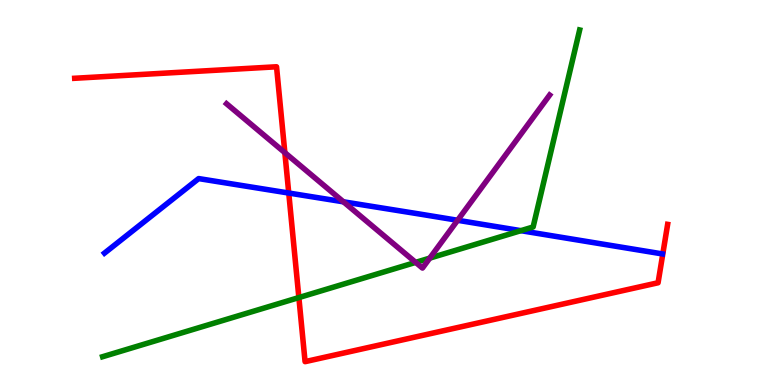[{'lines': ['blue', 'red'], 'intersections': [{'x': 3.73, 'y': 4.99}]}, {'lines': ['green', 'red'], 'intersections': [{'x': 3.86, 'y': 2.27}]}, {'lines': ['purple', 'red'], 'intersections': [{'x': 3.68, 'y': 6.04}]}, {'lines': ['blue', 'green'], 'intersections': [{'x': 6.72, 'y': 4.01}]}, {'lines': ['blue', 'purple'], 'intersections': [{'x': 4.43, 'y': 4.76}, {'x': 5.9, 'y': 4.28}]}, {'lines': ['green', 'purple'], 'intersections': [{'x': 5.36, 'y': 3.19}, {'x': 5.55, 'y': 3.3}]}]